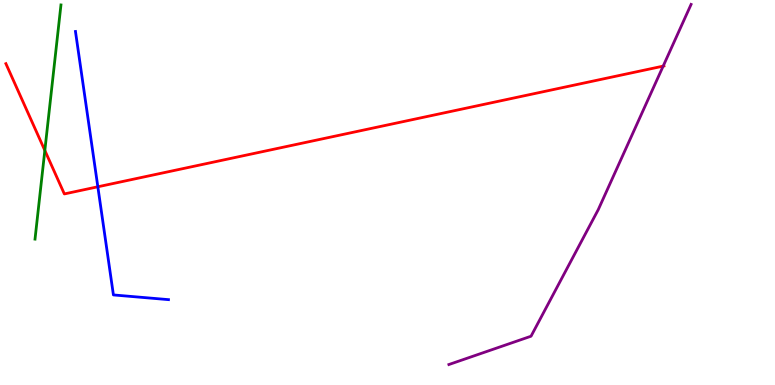[{'lines': ['blue', 'red'], 'intersections': [{'x': 1.26, 'y': 5.15}]}, {'lines': ['green', 'red'], 'intersections': [{'x': 0.579, 'y': 6.09}]}, {'lines': ['purple', 'red'], 'intersections': [{'x': 8.56, 'y': 8.28}]}, {'lines': ['blue', 'green'], 'intersections': []}, {'lines': ['blue', 'purple'], 'intersections': []}, {'lines': ['green', 'purple'], 'intersections': []}]